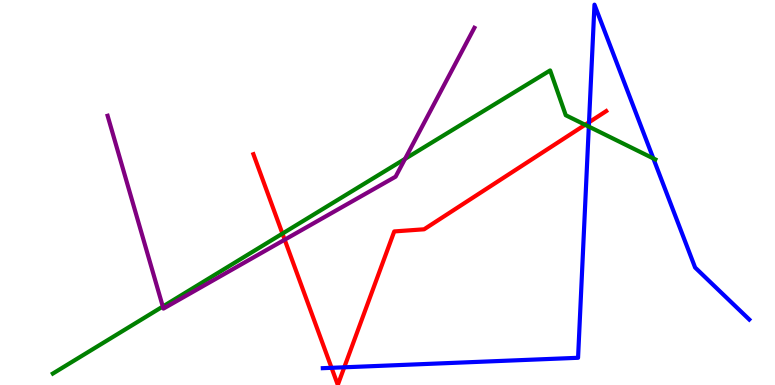[{'lines': ['blue', 'red'], 'intersections': [{'x': 4.28, 'y': 0.446}, {'x': 4.44, 'y': 0.46}, {'x': 7.6, 'y': 6.82}]}, {'lines': ['green', 'red'], 'intersections': [{'x': 3.64, 'y': 3.93}, {'x': 7.55, 'y': 6.76}]}, {'lines': ['purple', 'red'], 'intersections': [{'x': 3.67, 'y': 3.77}]}, {'lines': ['blue', 'green'], 'intersections': [{'x': 7.6, 'y': 6.71}, {'x': 8.43, 'y': 5.88}]}, {'lines': ['blue', 'purple'], 'intersections': []}, {'lines': ['green', 'purple'], 'intersections': [{'x': 2.1, 'y': 2.04}, {'x': 5.23, 'y': 5.87}]}]